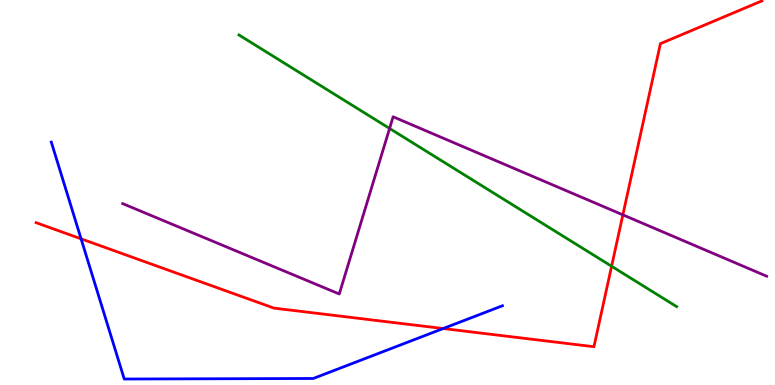[{'lines': ['blue', 'red'], 'intersections': [{'x': 1.05, 'y': 3.8}, {'x': 5.72, 'y': 1.47}]}, {'lines': ['green', 'red'], 'intersections': [{'x': 7.89, 'y': 3.08}]}, {'lines': ['purple', 'red'], 'intersections': [{'x': 8.04, 'y': 4.42}]}, {'lines': ['blue', 'green'], 'intersections': []}, {'lines': ['blue', 'purple'], 'intersections': []}, {'lines': ['green', 'purple'], 'intersections': [{'x': 5.03, 'y': 6.66}]}]